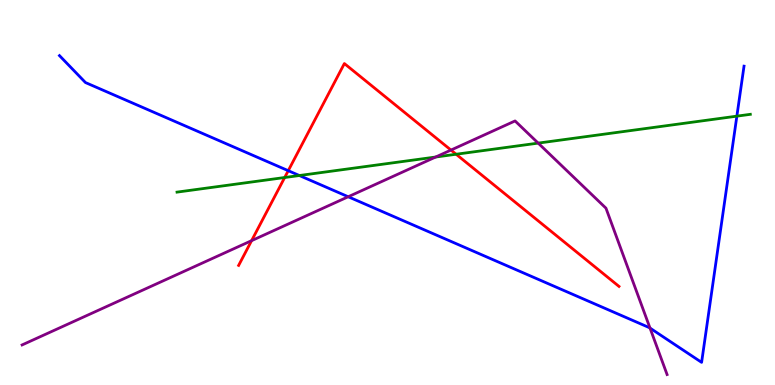[{'lines': ['blue', 'red'], 'intersections': [{'x': 3.72, 'y': 5.57}]}, {'lines': ['green', 'red'], 'intersections': [{'x': 3.67, 'y': 5.39}, {'x': 5.89, 'y': 5.99}]}, {'lines': ['purple', 'red'], 'intersections': [{'x': 3.25, 'y': 3.75}, {'x': 5.82, 'y': 6.1}]}, {'lines': ['blue', 'green'], 'intersections': [{'x': 3.86, 'y': 5.44}, {'x': 9.51, 'y': 6.98}]}, {'lines': ['blue', 'purple'], 'intersections': [{'x': 4.49, 'y': 4.89}, {'x': 8.39, 'y': 1.48}]}, {'lines': ['green', 'purple'], 'intersections': [{'x': 5.62, 'y': 5.92}, {'x': 6.94, 'y': 6.28}]}]